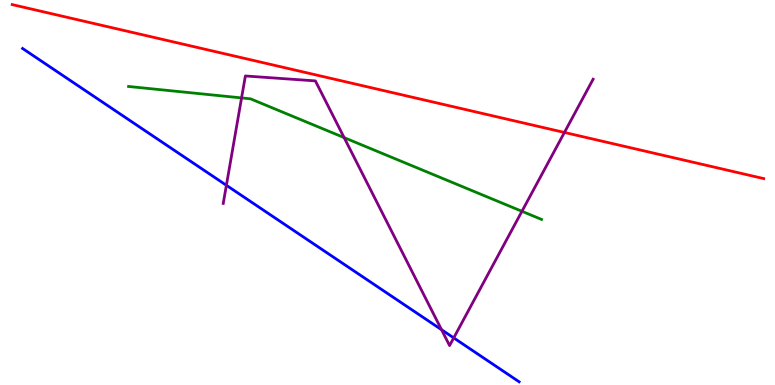[{'lines': ['blue', 'red'], 'intersections': []}, {'lines': ['green', 'red'], 'intersections': []}, {'lines': ['purple', 'red'], 'intersections': [{'x': 7.28, 'y': 6.56}]}, {'lines': ['blue', 'green'], 'intersections': []}, {'lines': ['blue', 'purple'], 'intersections': [{'x': 2.92, 'y': 5.19}, {'x': 5.7, 'y': 1.44}, {'x': 5.85, 'y': 1.22}]}, {'lines': ['green', 'purple'], 'intersections': [{'x': 3.12, 'y': 7.46}, {'x': 4.44, 'y': 6.43}, {'x': 6.73, 'y': 4.51}]}]